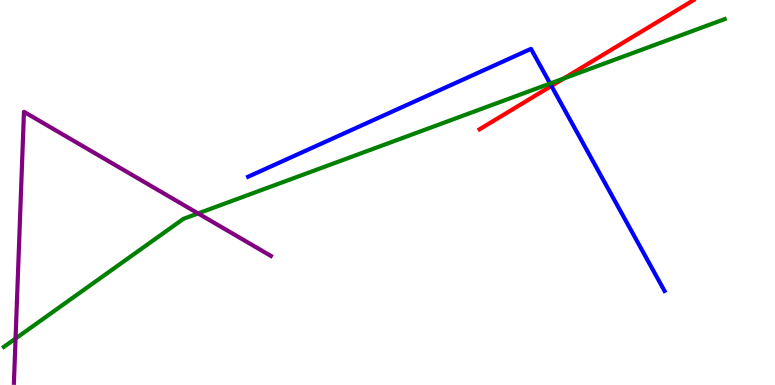[{'lines': ['blue', 'red'], 'intersections': [{'x': 7.12, 'y': 7.77}]}, {'lines': ['green', 'red'], 'intersections': [{'x': 7.27, 'y': 7.96}]}, {'lines': ['purple', 'red'], 'intersections': []}, {'lines': ['blue', 'green'], 'intersections': [{'x': 7.1, 'y': 7.83}]}, {'lines': ['blue', 'purple'], 'intersections': []}, {'lines': ['green', 'purple'], 'intersections': [{'x': 0.201, 'y': 1.21}, {'x': 2.56, 'y': 4.46}]}]